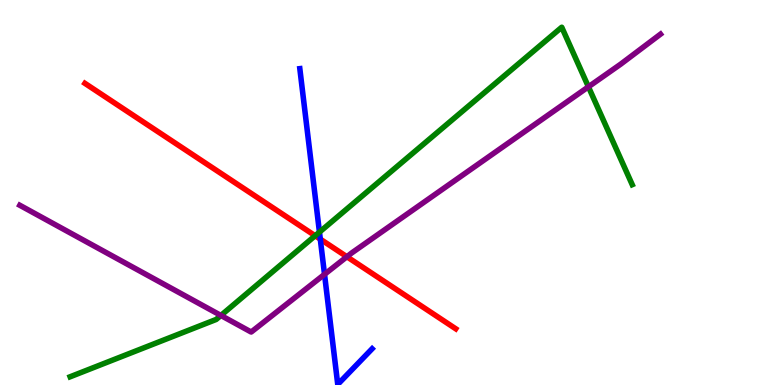[{'lines': ['blue', 'red'], 'intersections': [{'x': 4.13, 'y': 3.79}]}, {'lines': ['green', 'red'], 'intersections': [{'x': 4.07, 'y': 3.88}]}, {'lines': ['purple', 'red'], 'intersections': [{'x': 4.48, 'y': 3.33}]}, {'lines': ['blue', 'green'], 'intersections': [{'x': 4.12, 'y': 3.97}]}, {'lines': ['blue', 'purple'], 'intersections': [{'x': 4.19, 'y': 2.87}]}, {'lines': ['green', 'purple'], 'intersections': [{'x': 2.85, 'y': 1.81}, {'x': 7.59, 'y': 7.75}]}]